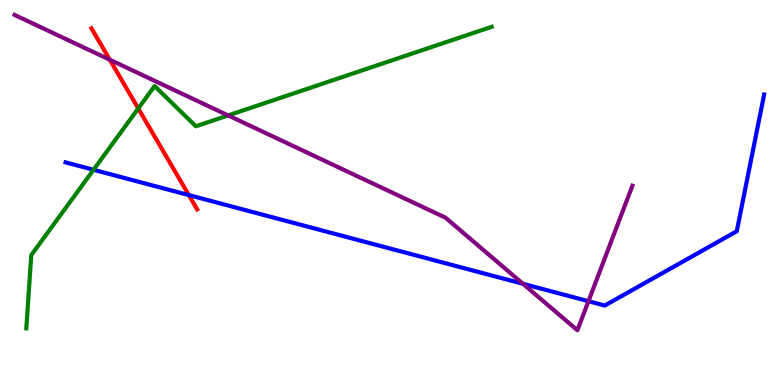[{'lines': ['blue', 'red'], 'intersections': [{'x': 2.44, 'y': 4.93}]}, {'lines': ['green', 'red'], 'intersections': [{'x': 1.78, 'y': 7.18}]}, {'lines': ['purple', 'red'], 'intersections': [{'x': 1.42, 'y': 8.45}]}, {'lines': ['blue', 'green'], 'intersections': [{'x': 1.21, 'y': 5.59}]}, {'lines': ['blue', 'purple'], 'intersections': [{'x': 6.75, 'y': 2.63}, {'x': 7.59, 'y': 2.18}]}, {'lines': ['green', 'purple'], 'intersections': [{'x': 2.94, 'y': 7.0}]}]